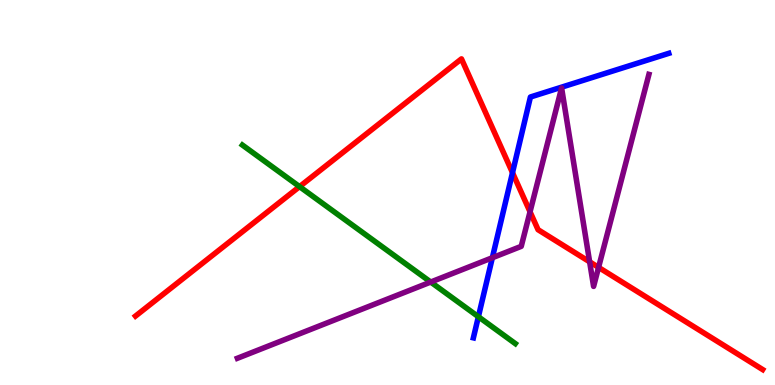[{'lines': ['blue', 'red'], 'intersections': [{'x': 6.61, 'y': 5.51}]}, {'lines': ['green', 'red'], 'intersections': [{'x': 3.87, 'y': 5.15}]}, {'lines': ['purple', 'red'], 'intersections': [{'x': 6.84, 'y': 4.5}, {'x': 7.61, 'y': 3.2}, {'x': 7.72, 'y': 3.05}]}, {'lines': ['blue', 'green'], 'intersections': [{'x': 6.17, 'y': 1.77}]}, {'lines': ['blue', 'purple'], 'intersections': [{'x': 6.35, 'y': 3.31}]}, {'lines': ['green', 'purple'], 'intersections': [{'x': 5.56, 'y': 2.67}]}]